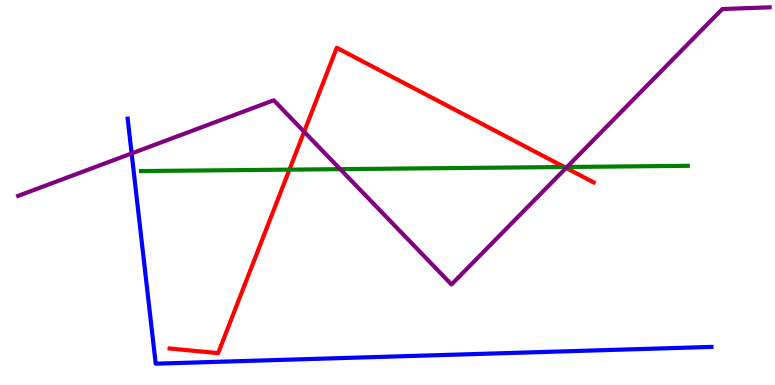[{'lines': ['blue', 'red'], 'intersections': []}, {'lines': ['green', 'red'], 'intersections': [{'x': 3.73, 'y': 5.59}, {'x': 7.28, 'y': 5.66}]}, {'lines': ['purple', 'red'], 'intersections': [{'x': 3.92, 'y': 6.58}, {'x': 7.3, 'y': 5.64}]}, {'lines': ['blue', 'green'], 'intersections': []}, {'lines': ['blue', 'purple'], 'intersections': [{'x': 1.7, 'y': 6.01}]}, {'lines': ['green', 'purple'], 'intersections': [{'x': 4.39, 'y': 5.61}, {'x': 7.32, 'y': 5.66}]}]